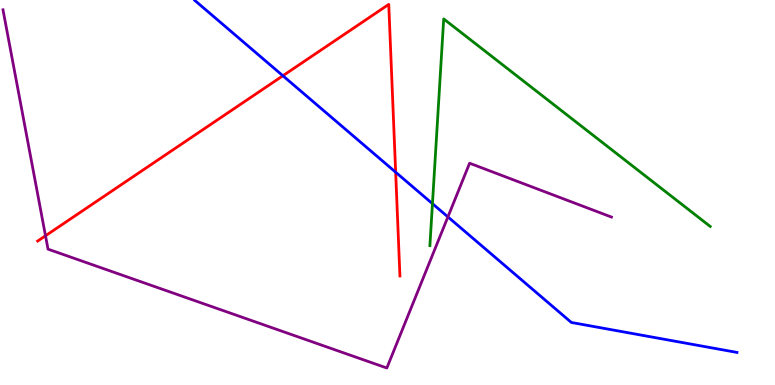[{'lines': ['blue', 'red'], 'intersections': [{'x': 3.65, 'y': 8.03}, {'x': 5.11, 'y': 5.53}]}, {'lines': ['green', 'red'], 'intersections': []}, {'lines': ['purple', 'red'], 'intersections': [{'x': 0.587, 'y': 3.88}]}, {'lines': ['blue', 'green'], 'intersections': [{'x': 5.58, 'y': 4.71}]}, {'lines': ['blue', 'purple'], 'intersections': [{'x': 5.78, 'y': 4.37}]}, {'lines': ['green', 'purple'], 'intersections': []}]